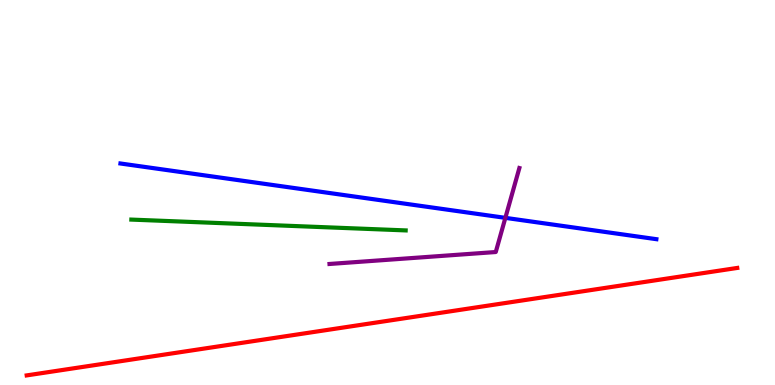[{'lines': ['blue', 'red'], 'intersections': []}, {'lines': ['green', 'red'], 'intersections': []}, {'lines': ['purple', 'red'], 'intersections': []}, {'lines': ['blue', 'green'], 'intersections': []}, {'lines': ['blue', 'purple'], 'intersections': [{'x': 6.52, 'y': 4.34}]}, {'lines': ['green', 'purple'], 'intersections': []}]